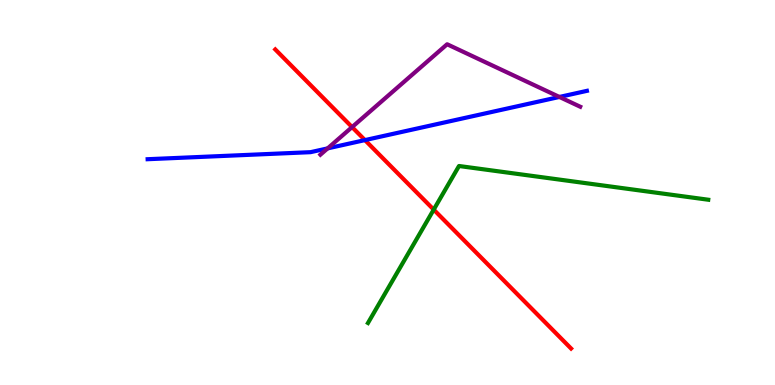[{'lines': ['blue', 'red'], 'intersections': [{'x': 4.71, 'y': 6.36}]}, {'lines': ['green', 'red'], 'intersections': [{'x': 5.6, 'y': 4.56}]}, {'lines': ['purple', 'red'], 'intersections': [{'x': 4.54, 'y': 6.7}]}, {'lines': ['blue', 'green'], 'intersections': []}, {'lines': ['blue', 'purple'], 'intersections': [{'x': 4.23, 'y': 6.15}, {'x': 7.22, 'y': 7.48}]}, {'lines': ['green', 'purple'], 'intersections': []}]